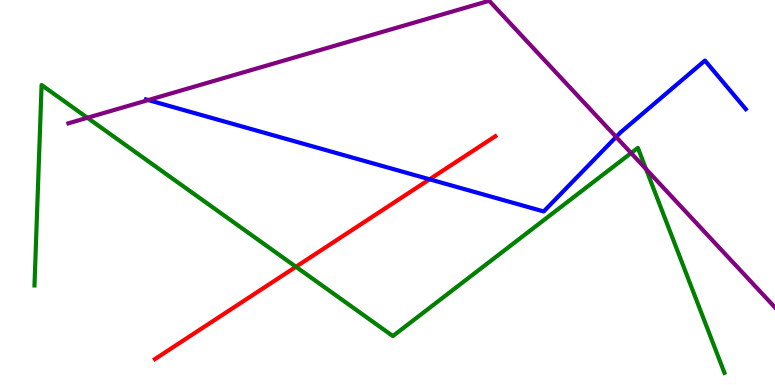[{'lines': ['blue', 'red'], 'intersections': [{'x': 5.54, 'y': 5.34}]}, {'lines': ['green', 'red'], 'intersections': [{'x': 3.82, 'y': 3.07}]}, {'lines': ['purple', 'red'], 'intersections': []}, {'lines': ['blue', 'green'], 'intersections': []}, {'lines': ['blue', 'purple'], 'intersections': [{'x': 1.91, 'y': 7.4}, {'x': 7.95, 'y': 6.44}]}, {'lines': ['green', 'purple'], 'intersections': [{'x': 1.13, 'y': 6.94}, {'x': 8.14, 'y': 6.02}, {'x': 8.34, 'y': 5.61}]}]